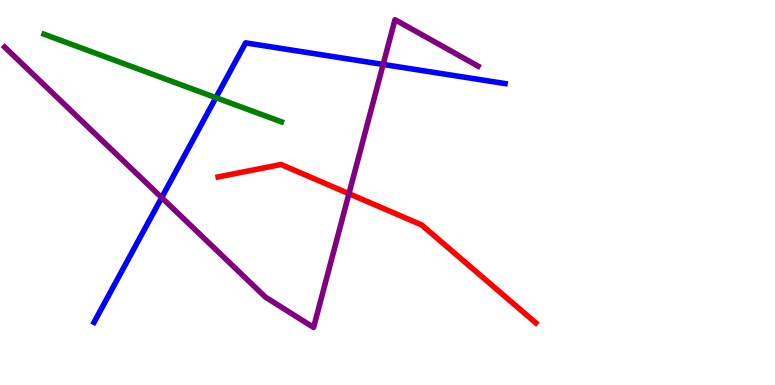[{'lines': ['blue', 'red'], 'intersections': []}, {'lines': ['green', 'red'], 'intersections': []}, {'lines': ['purple', 'red'], 'intersections': [{'x': 4.5, 'y': 4.97}]}, {'lines': ['blue', 'green'], 'intersections': [{'x': 2.79, 'y': 7.46}]}, {'lines': ['blue', 'purple'], 'intersections': [{'x': 2.09, 'y': 4.87}, {'x': 4.94, 'y': 8.33}]}, {'lines': ['green', 'purple'], 'intersections': []}]